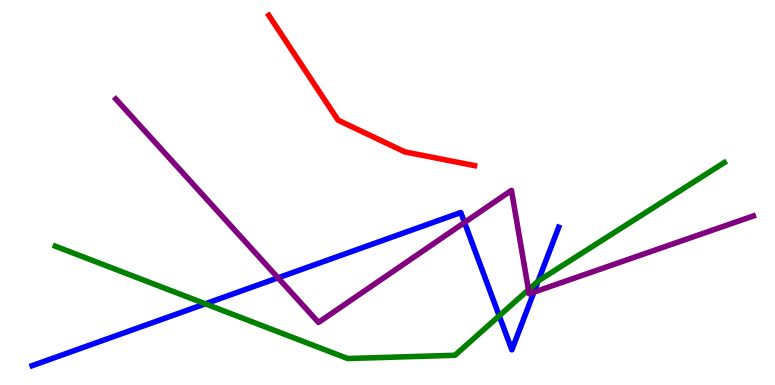[{'lines': ['blue', 'red'], 'intersections': []}, {'lines': ['green', 'red'], 'intersections': []}, {'lines': ['purple', 'red'], 'intersections': []}, {'lines': ['blue', 'green'], 'intersections': [{'x': 2.65, 'y': 2.11}, {'x': 6.44, 'y': 1.8}, {'x': 6.94, 'y': 2.7}]}, {'lines': ['blue', 'purple'], 'intersections': [{'x': 3.59, 'y': 2.78}, {'x': 5.99, 'y': 4.22}, {'x': 6.89, 'y': 2.41}]}, {'lines': ['green', 'purple'], 'intersections': [{'x': 6.82, 'y': 2.47}]}]